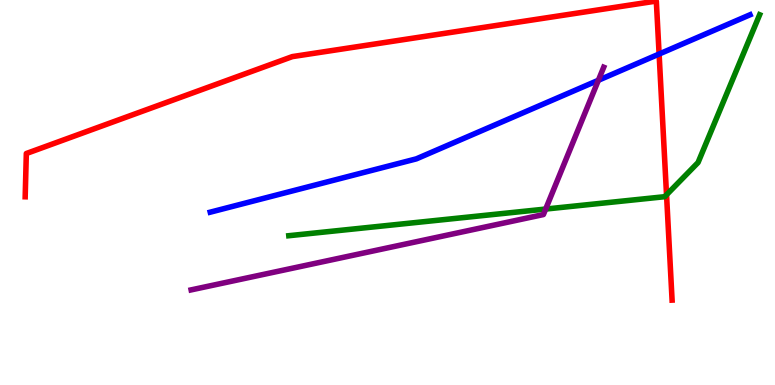[{'lines': ['blue', 'red'], 'intersections': [{'x': 8.5, 'y': 8.6}]}, {'lines': ['green', 'red'], 'intersections': [{'x': 8.6, 'y': 4.94}]}, {'lines': ['purple', 'red'], 'intersections': []}, {'lines': ['blue', 'green'], 'intersections': []}, {'lines': ['blue', 'purple'], 'intersections': [{'x': 7.72, 'y': 7.92}]}, {'lines': ['green', 'purple'], 'intersections': [{'x': 7.04, 'y': 4.57}]}]